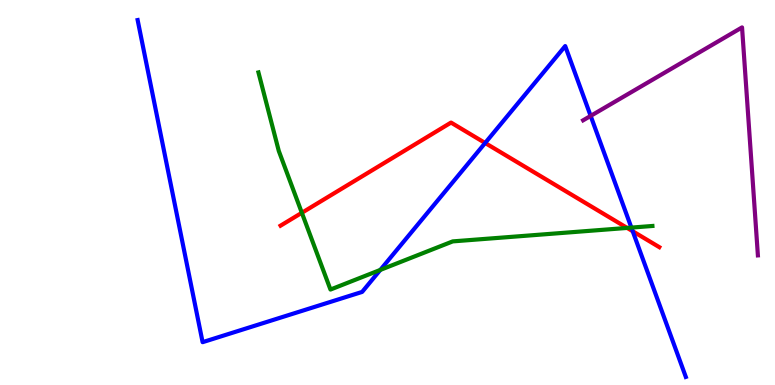[{'lines': ['blue', 'red'], 'intersections': [{'x': 6.26, 'y': 6.29}, {'x': 8.16, 'y': 3.99}]}, {'lines': ['green', 'red'], 'intersections': [{'x': 3.89, 'y': 4.47}, {'x': 8.09, 'y': 4.08}]}, {'lines': ['purple', 'red'], 'intersections': []}, {'lines': ['blue', 'green'], 'intersections': [{'x': 4.91, 'y': 2.99}, {'x': 8.15, 'y': 4.09}]}, {'lines': ['blue', 'purple'], 'intersections': [{'x': 7.62, 'y': 6.99}]}, {'lines': ['green', 'purple'], 'intersections': []}]